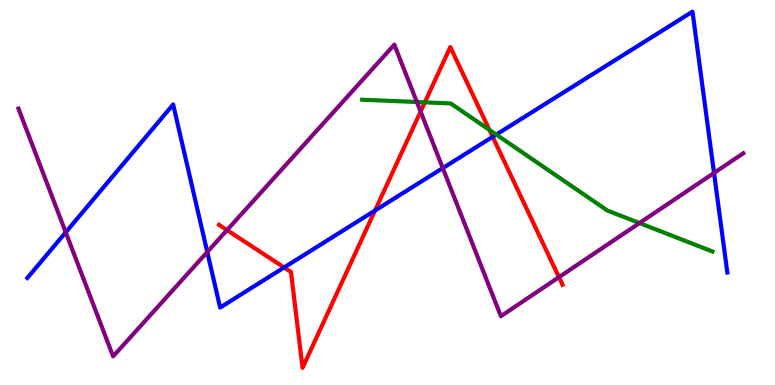[{'lines': ['blue', 'red'], 'intersections': [{'x': 3.67, 'y': 3.05}, {'x': 4.84, 'y': 4.53}, {'x': 6.36, 'y': 6.45}]}, {'lines': ['green', 'red'], 'intersections': [{'x': 5.48, 'y': 7.34}, {'x': 6.31, 'y': 6.63}]}, {'lines': ['purple', 'red'], 'intersections': [{'x': 2.93, 'y': 4.02}, {'x': 5.43, 'y': 7.1}, {'x': 7.21, 'y': 2.8}]}, {'lines': ['blue', 'green'], 'intersections': [{'x': 6.4, 'y': 6.5}]}, {'lines': ['blue', 'purple'], 'intersections': [{'x': 0.848, 'y': 3.97}, {'x': 2.67, 'y': 3.45}, {'x': 5.71, 'y': 5.63}, {'x': 9.21, 'y': 5.51}]}, {'lines': ['green', 'purple'], 'intersections': [{'x': 5.38, 'y': 7.35}, {'x': 8.25, 'y': 4.21}]}]